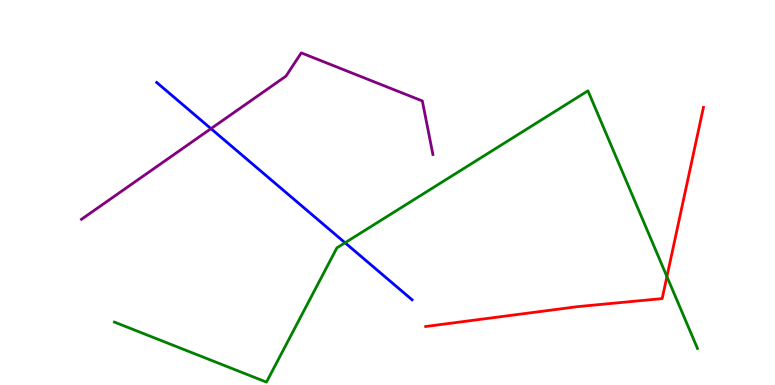[{'lines': ['blue', 'red'], 'intersections': []}, {'lines': ['green', 'red'], 'intersections': [{'x': 8.61, 'y': 2.82}]}, {'lines': ['purple', 'red'], 'intersections': []}, {'lines': ['blue', 'green'], 'intersections': [{'x': 4.45, 'y': 3.69}]}, {'lines': ['blue', 'purple'], 'intersections': [{'x': 2.72, 'y': 6.66}]}, {'lines': ['green', 'purple'], 'intersections': []}]